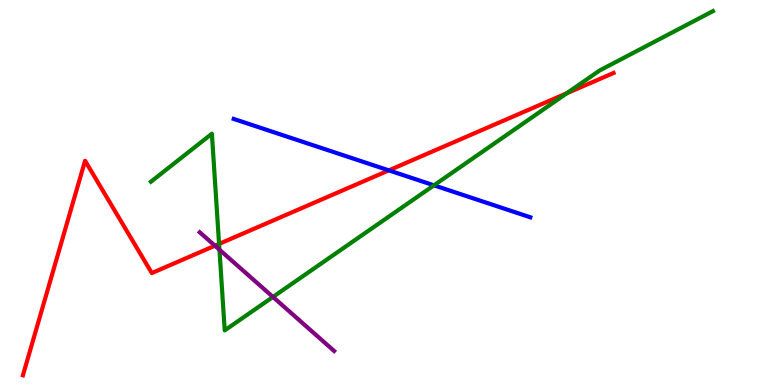[{'lines': ['blue', 'red'], 'intersections': [{'x': 5.02, 'y': 5.57}]}, {'lines': ['green', 'red'], 'intersections': [{'x': 2.83, 'y': 3.66}, {'x': 7.31, 'y': 7.58}]}, {'lines': ['purple', 'red'], 'intersections': [{'x': 2.77, 'y': 3.62}]}, {'lines': ['blue', 'green'], 'intersections': [{'x': 5.6, 'y': 5.19}]}, {'lines': ['blue', 'purple'], 'intersections': []}, {'lines': ['green', 'purple'], 'intersections': [{'x': 2.83, 'y': 3.51}, {'x': 3.52, 'y': 2.29}]}]